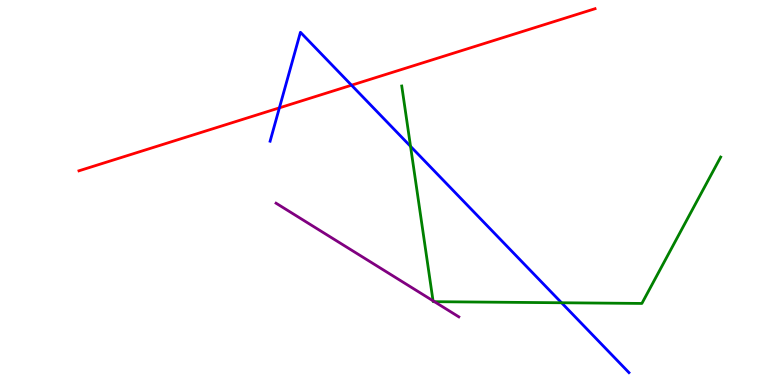[{'lines': ['blue', 'red'], 'intersections': [{'x': 3.61, 'y': 7.2}, {'x': 4.54, 'y': 7.79}]}, {'lines': ['green', 'red'], 'intersections': []}, {'lines': ['purple', 'red'], 'intersections': []}, {'lines': ['blue', 'green'], 'intersections': [{'x': 5.3, 'y': 6.2}, {'x': 7.25, 'y': 2.14}]}, {'lines': ['blue', 'purple'], 'intersections': []}, {'lines': ['green', 'purple'], 'intersections': [{'x': 5.59, 'y': 2.19}, {'x': 5.61, 'y': 2.16}]}]